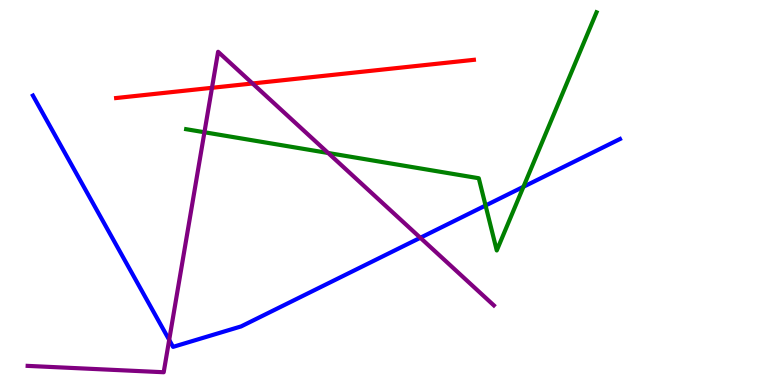[{'lines': ['blue', 'red'], 'intersections': []}, {'lines': ['green', 'red'], 'intersections': []}, {'lines': ['purple', 'red'], 'intersections': [{'x': 2.74, 'y': 7.72}, {'x': 3.26, 'y': 7.83}]}, {'lines': ['blue', 'green'], 'intersections': [{'x': 6.27, 'y': 4.66}, {'x': 6.75, 'y': 5.15}]}, {'lines': ['blue', 'purple'], 'intersections': [{'x': 2.18, 'y': 1.17}, {'x': 5.42, 'y': 3.82}]}, {'lines': ['green', 'purple'], 'intersections': [{'x': 2.64, 'y': 6.56}, {'x': 4.23, 'y': 6.03}]}]